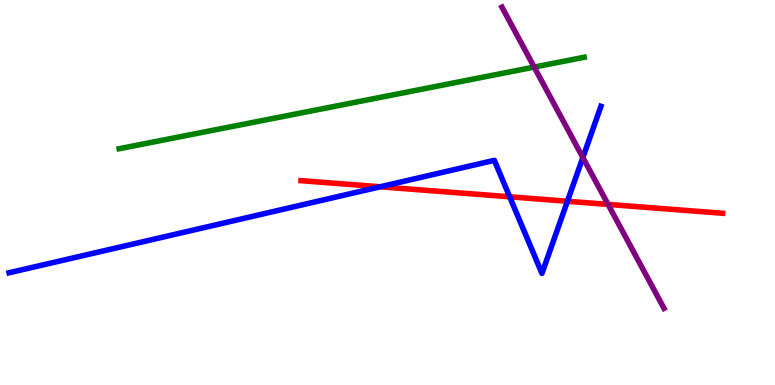[{'lines': ['blue', 'red'], 'intersections': [{'x': 4.91, 'y': 5.15}, {'x': 6.58, 'y': 4.89}, {'x': 7.32, 'y': 4.77}]}, {'lines': ['green', 'red'], 'intersections': []}, {'lines': ['purple', 'red'], 'intersections': [{'x': 7.85, 'y': 4.69}]}, {'lines': ['blue', 'green'], 'intersections': []}, {'lines': ['blue', 'purple'], 'intersections': [{'x': 7.52, 'y': 5.91}]}, {'lines': ['green', 'purple'], 'intersections': [{'x': 6.89, 'y': 8.26}]}]